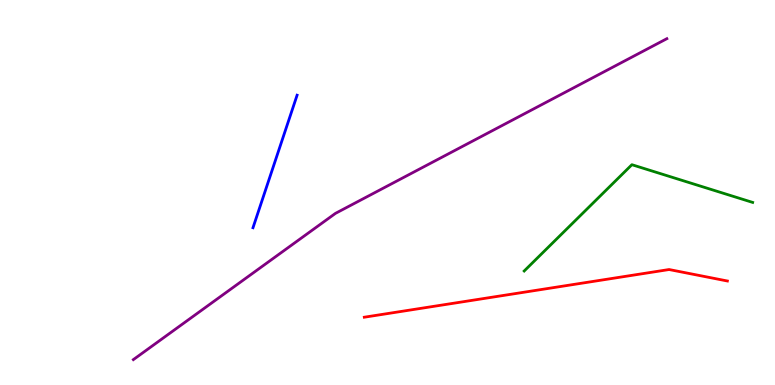[{'lines': ['blue', 'red'], 'intersections': []}, {'lines': ['green', 'red'], 'intersections': []}, {'lines': ['purple', 'red'], 'intersections': []}, {'lines': ['blue', 'green'], 'intersections': []}, {'lines': ['blue', 'purple'], 'intersections': []}, {'lines': ['green', 'purple'], 'intersections': []}]